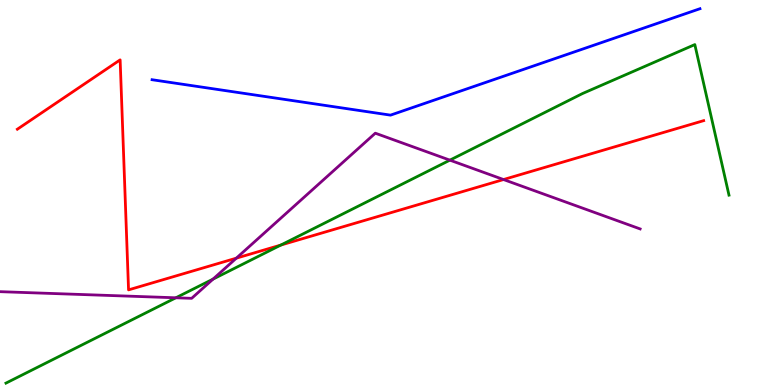[{'lines': ['blue', 'red'], 'intersections': []}, {'lines': ['green', 'red'], 'intersections': [{'x': 3.62, 'y': 3.63}]}, {'lines': ['purple', 'red'], 'intersections': [{'x': 3.05, 'y': 3.29}, {'x': 6.5, 'y': 5.34}]}, {'lines': ['blue', 'green'], 'intersections': []}, {'lines': ['blue', 'purple'], 'intersections': []}, {'lines': ['green', 'purple'], 'intersections': [{'x': 2.27, 'y': 2.27}, {'x': 2.75, 'y': 2.75}, {'x': 5.8, 'y': 5.84}]}]